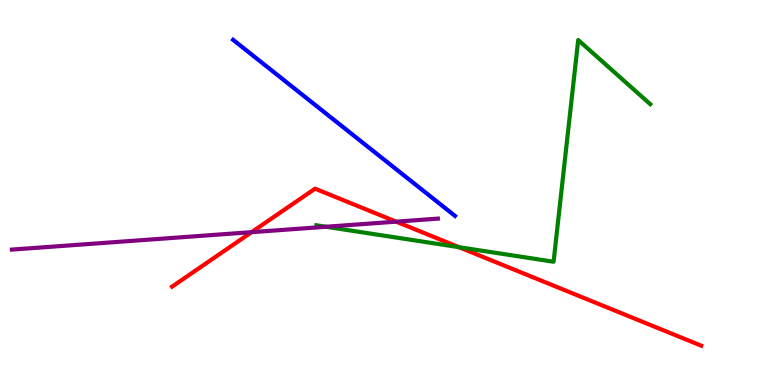[{'lines': ['blue', 'red'], 'intersections': []}, {'lines': ['green', 'red'], 'intersections': [{'x': 5.92, 'y': 3.58}]}, {'lines': ['purple', 'red'], 'intersections': [{'x': 3.25, 'y': 3.97}, {'x': 5.11, 'y': 4.24}]}, {'lines': ['blue', 'green'], 'intersections': []}, {'lines': ['blue', 'purple'], 'intersections': []}, {'lines': ['green', 'purple'], 'intersections': [{'x': 4.21, 'y': 4.11}]}]